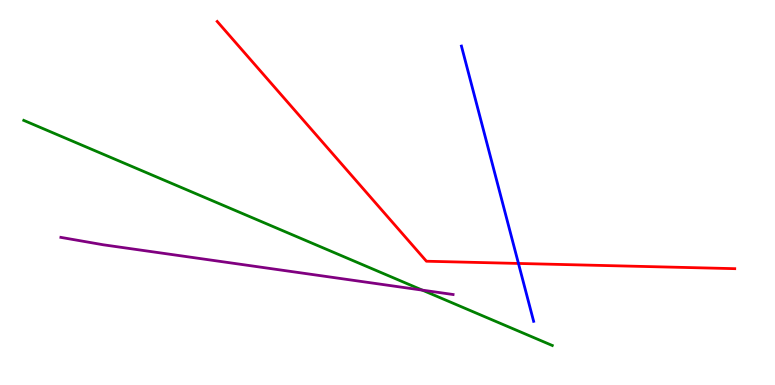[{'lines': ['blue', 'red'], 'intersections': [{'x': 6.69, 'y': 3.16}]}, {'lines': ['green', 'red'], 'intersections': []}, {'lines': ['purple', 'red'], 'intersections': []}, {'lines': ['blue', 'green'], 'intersections': []}, {'lines': ['blue', 'purple'], 'intersections': []}, {'lines': ['green', 'purple'], 'intersections': [{'x': 5.45, 'y': 2.46}]}]